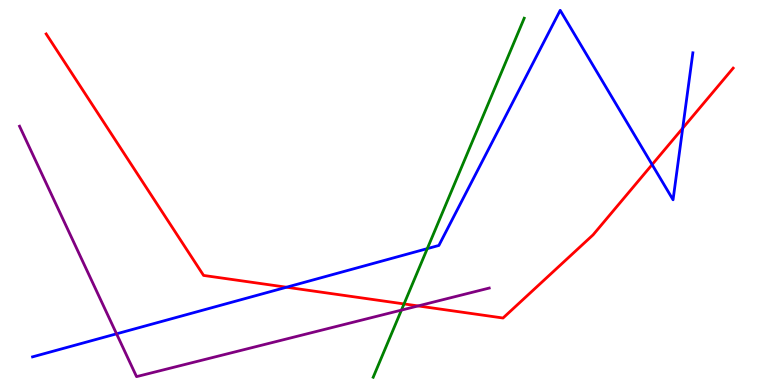[{'lines': ['blue', 'red'], 'intersections': [{'x': 3.7, 'y': 2.54}, {'x': 8.41, 'y': 5.72}, {'x': 8.81, 'y': 6.67}]}, {'lines': ['green', 'red'], 'intersections': [{'x': 5.21, 'y': 2.11}]}, {'lines': ['purple', 'red'], 'intersections': [{'x': 5.39, 'y': 2.05}]}, {'lines': ['blue', 'green'], 'intersections': [{'x': 5.51, 'y': 3.54}]}, {'lines': ['blue', 'purple'], 'intersections': [{'x': 1.5, 'y': 1.33}]}, {'lines': ['green', 'purple'], 'intersections': [{'x': 5.18, 'y': 1.95}]}]